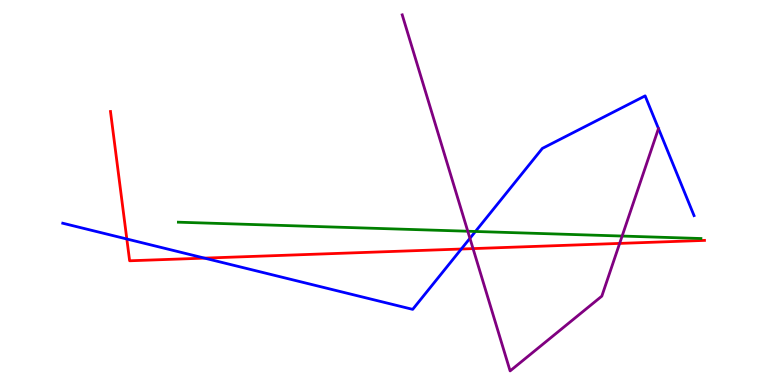[{'lines': ['blue', 'red'], 'intersections': [{'x': 1.64, 'y': 3.79}, {'x': 2.64, 'y': 3.3}, {'x': 5.95, 'y': 3.53}]}, {'lines': ['green', 'red'], 'intersections': []}, {'lines': ['purple', 'red'], 'intersections': [{'x': 6.1, 'y': 3.54}, {'x': 8.0, 'y': 3.68}]}, {'lines': ['blue', 'green'], 'intersections': [{'x': 6.13, 'y': 3.99}]}, {'lines': ['blue', 'purple'], 'intersections': [{'x': 6.06, 'y': 3.81}]}, {'lines': ['green', 'purple'], 'intersections': [{'x': 6.04, 'y': 3.99}, {'x': 8.03, 'y': 3.87}]}]